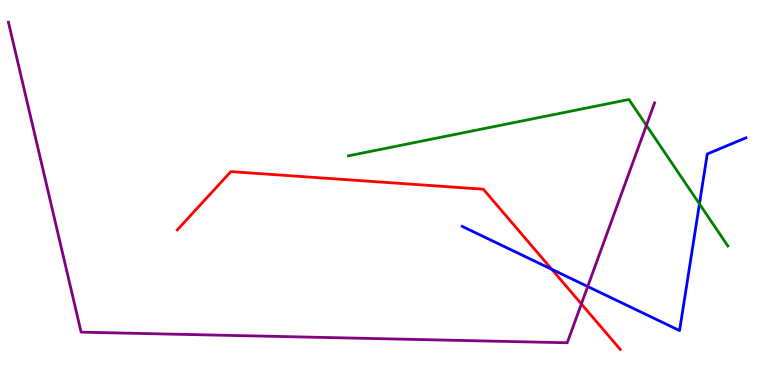[{'lines': ['blue', 'red'], 'intersections': [{'x': 7.12, 'y': 3.01}]}, {'lines': ['green', 'red'], 'intersections': []}, {'lines': ['purple', 'red'], 'intersections': [{'x': 7.5, 'y': 2.11}]}, {'lines': ['blue', 'green'], 'intersections': [{'x': 9.03, 'y': 4.7}]}, {'lines': ['blue', 'purple'], 'intersections': [{'x': 7.58, 'y': 2.56}]}, {'lines': ['green', 'purple'], 'intersections': [{'x': 8.34, 'y': 6.74}]}]